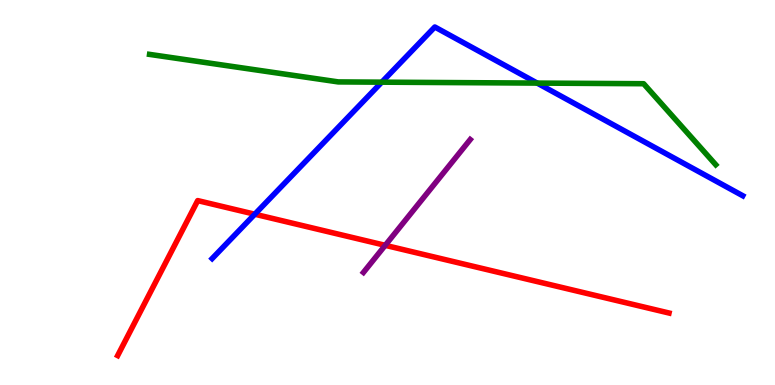[{'lines': ['blue', 'red'], 'intersections': [{'x': 3.29, 'y': 4.44}]}, {'lines': ['green', 'red'], 'intersections': []}, {'lines': ['purple', 'red'], 'intersections': [{'x': 4.97, 'y': 3.63}]}, {'lines': ['blue', 'green'], 'intersections': [{'x': 4.93, 'y': 7.87}, {'x': 6.93, 'y': 7.84}]}, {'lines': ['blue', 'purple'], 'intersections': []}, {'lines': ['green', 'purple'], 'intersections': []}]